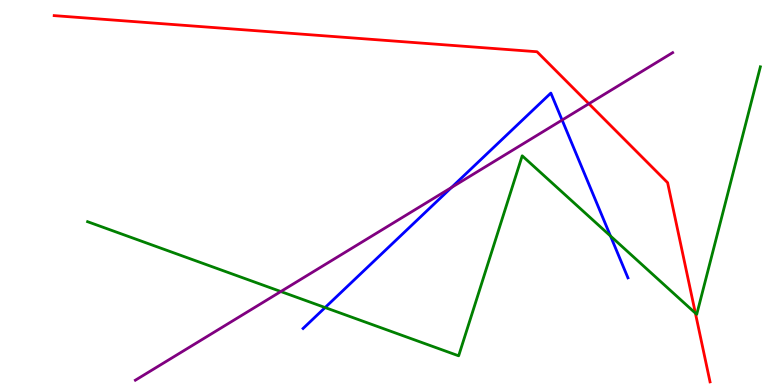[{'lines': ['blue', 'red'], 'intersections': []}, {'lines': ['green', 'red'], 'intersections': [{'x': 8.97, 'y': 1.87}]}, {'lines': ['purple', 'red'], 'intersections': [{'x': 7.6, 'y': 7.31}]}, {'lines': ['blue', 'green'], 'intersections': [{'x': 4.19, 'y': 2.01}, {'x': 7.88, 'y': 3.87}]}, {'lines': ['blue', 'purple'], 'intersections': [{'x': 5.83, 'y': 5.13}, {'x': 7.25, 'y': 6.88}]}, {'lines': ['green', 'purple'], 'intersections': [{'x': 3.62, 'y': 2.43}]}]